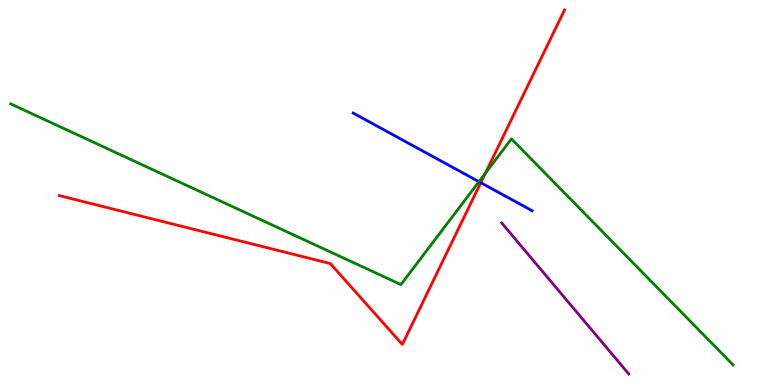[{'lines': ['blue', 'red'], 'intersections': [{'x': 6.2, 'y': 5.25}]}, {'lines': ['green', 'red'], 'intersections': [{'x': 6.26, 'y': 5.5}]}, {'lines': ['purple', 'red'], 'intersections': []}, {'lines': ['blue', 'green'], 'intersections': [{'x': 6.18, 'y': 5.28}]}, {'lines': ['blue', 'purple'], 'intersections': []}, {'lines': ['green', 'purple'], 'intersections': []}]